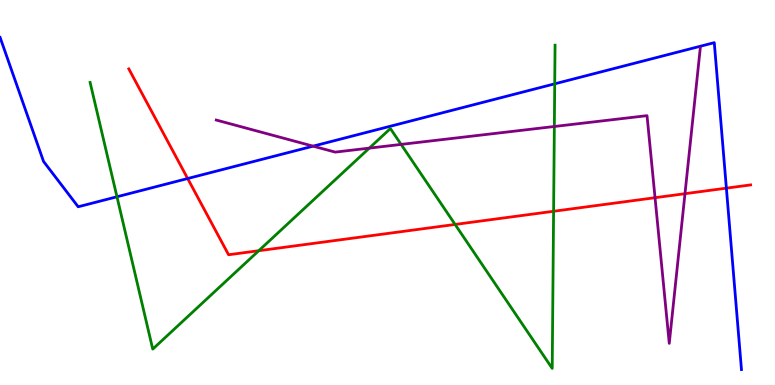[{'lines': ['blue', 'red'], 'intersections': [{'x': 2.42, 'y': 5.36}, {'x': 9.37, 'y': 5.11}]}, {'lines': ['green', 'red'], 'intersections': [{'x': 3.34, 'y': 3.49}, {'x': 5.87, 'y': 4.17}, {'x': 7.14, 'y': 4.51}]}, {'lines': ['purple', 'red'], 'intersections': [{'x': 8.45, 'y': 4.86}, {'x': 8.84, 'y': 4.97}]}, {'lines': ['blue', 'green'], 'intersections': [{'x': 1.51, 'y': 4.89}, {'x': 7.16, 'y': 7.82}]}, {'lines': ['blue', 'purple'], 'intersections': [{'x': 4.04, 'y': 6.2}]}, {'lines': ['green', 'purple'], 'intersections': [{'x': 4.77, 'y': 6.15}, {'x': 5.18, 'y': 6.25}, {'x': 7.15, 'y': 6.71}]}]